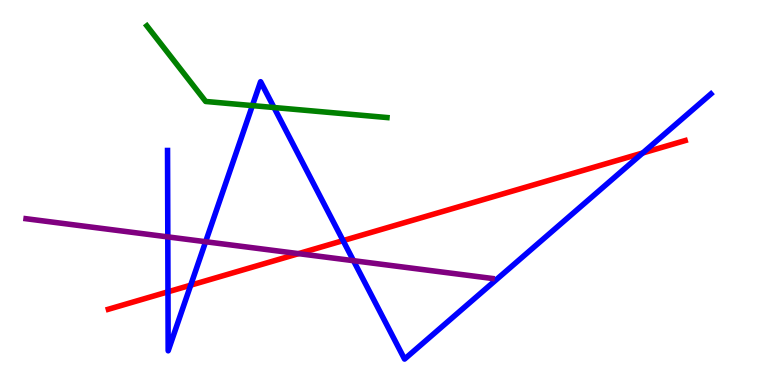[{'lines': ['blue', 'red'], 'intersections': [{'x': 2.17, 'y': 2.42}, {'x': 2.46, 'y': 2.59}, {'x': 4.43, 'y': 3.75}, {'x': 8.29, 'y': 6.03}]}, {'lines': ['green', 'red'], 'intersections': []}, {'lines': ['purple', 'red'], 'intersections': [{'x': 3.85, 'y': 3.41}]}, {'lines': ['blue', 'green'], 'intersections': [{'x': 3.26, 'y': 7.26}, {'x': 3.54, 'y': 7.21}]}, {'lines': ['blue', 'purple'], 'intersections': [{'x': 2.17, 'y': 3.85}, {'x': 2.65, 'y': 3.72}, {'x': 4.56, 'y': 3.23}]}, {'lines': ['green', 'purple'], 'intersections': []}]